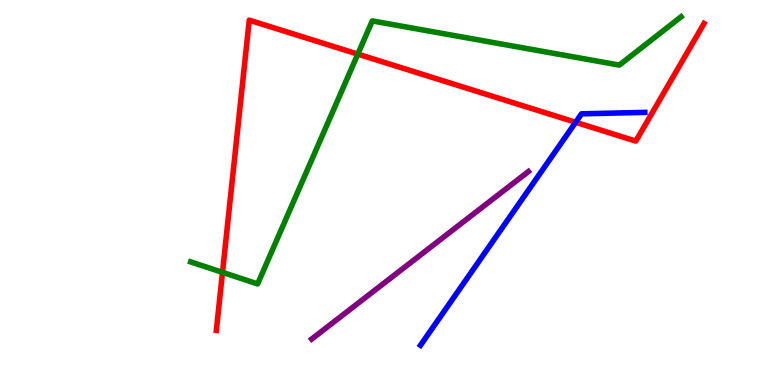[{'lines': ['blue', 'red'], 'intersections': [{'x': 7.43, 'y': 6.82}]}, {'lines': ['green', 'red'], 'intersections': [{'x': 2.87, 'y': 2.93}, {'x': 4.62, 'y': 8.59}]}, {'lines': ['purple', 'red'], 'intersections': []}, {'lines': ['blue', 'green'], 'intersections': []}, {'lines': ['blue', 'purple'], 'intersections': []}, {'lines': ['green', 'purple'], 'intersections': []}]